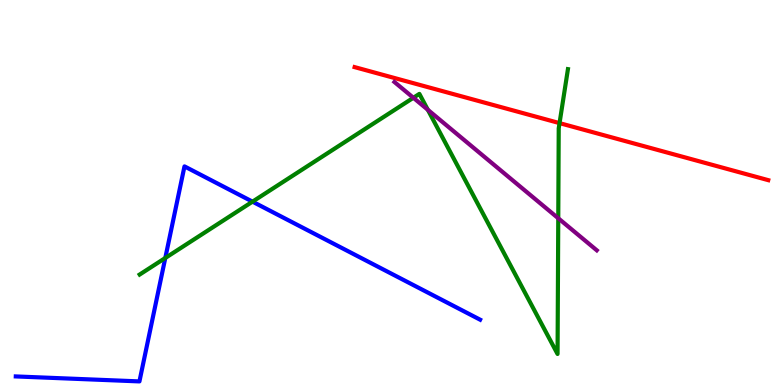[{'lines': ['blue', 'red'], 'intersections': []}, {'lines': ['green', 'red'], 'intersections': [{'x': 7.22, 'y': 6.8}]}, {'lines': ['purple', 'red'], 'intersections': []}, {'lines': ['blue', 'green'], 'intersections': [{'x': 2.13, 'y': 3.3}, {'x': 3.26, 'y': 4.76}]}, {'lines': ['blue', 'purple'], 'intersections': []}, {'lines': ['green', 'purple'], 'intersections': [{'x': 5.33, 'y': 7.46}, {'x': 5.52, 'y': 7.15}, {'x': 7.2, 'y': 4.33}]}]